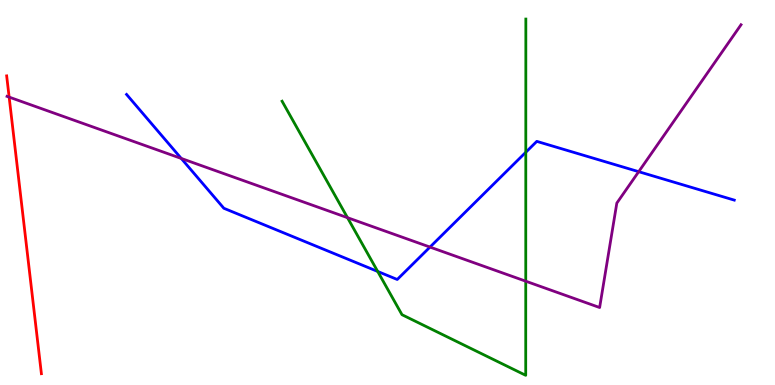[{'lines': ['blue', 'red'], 'intersections': []}, {'lines': ['green', 'red'], 'intersections': []}, {'lines': ['purple', 'red'], 'intersections': [{'x': 0.118, 'y': 7.48}]}, {'lines': ['blue', 'green'], 'intersections': [{'x': 4.87, 'y': 2.95}, {'x': 6.78, 'y': 6.05}]}, {'lines': ['blue', 'purple'], 'intersections': [{'x': 2.34, 'y': 5.88}, {'x': 5.55, 'y': 3.58}, {'x': 8.24, 'y': 5.54}]}, {'lines': ['green', 'purple'], 'intersections': [{'x': 4.48, 'y': 4.35}, {'x': 6.78, 'y': 2.7}]}]